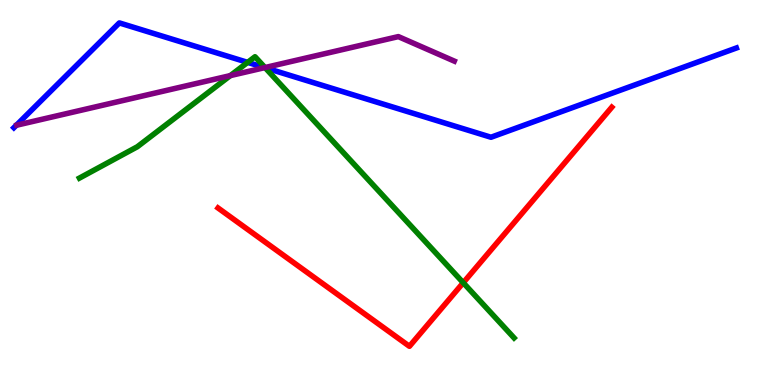[{'lines': ['blue', 'red'], 'intersections': []}, {'lines': ['green', 'red'], 'intersections': [{'x': 5.98, 'y': 2.66}]}, {'lines': ['purple', 'red'], 'intersections': []}, {'lines': ['blue', 'green'], 'intersections': [{'x': 3.2, 'y': 8.38}, {'x': 3.42, 'y': 8.24}]}, {'lines': ['blue', 'purple'], 'intersections': [{'x': 3.42, 'y': 8.24}]}, {'lines': ['green', 'purple'], 'intersections': [{'x': 2.97, 'y': 8.04}, {'x': 3.42, 'y': 8.25}]}]